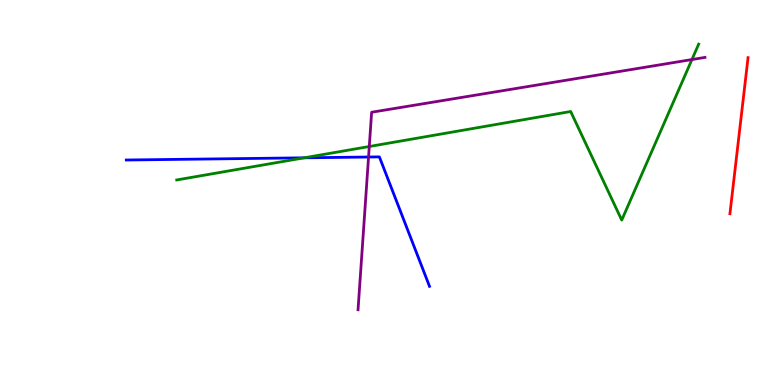[{'lines': ['blue', 'red'], 'intersections': []}, {'lines': ['green', 'red'], 'intersections': []}, {'lines': ['purple', 'red'], 'intersections': []}, {'lines': ['blue', 'green'], 'intersections': [{'x': 3.93, 'y': 5.9}]}, {'lines': ['blue', 'purple'], 'intersections': [{'x': 4.76, 'y': 5.92}]}, {'lines': ['green', 'purple'], 'intersections': [{'x': 4.76, 'y': 6.19}, {'x': 8.93, 'y': 8.45}]}]